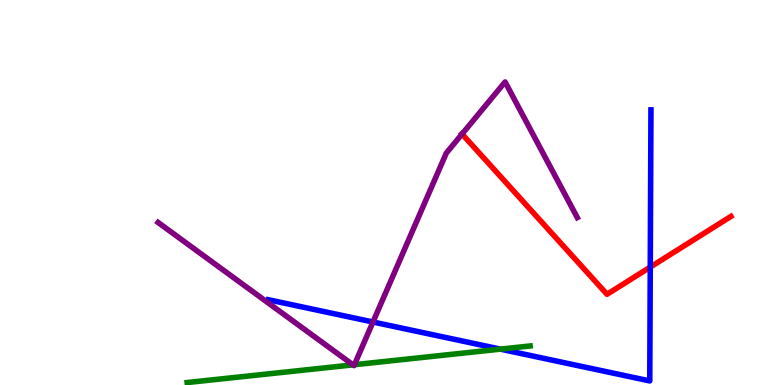[{'lines': ['blue', 'red'], 'intersections': [{'x': 8.39, 'y': 3.06}]}, {'lines': ['green', 'red'], 'intersections': []}, {'lines': ['purple', 'red'], 'intersections': [{'x': 5.96, 'y': 6.52}]}, {'lines': ['blue', 'green'], 'intersections': [{'x': 6.46, 'y': 0.932}]}, {'lines': ['blue', 'purple'], 'intersections': [{'x': 4.81, 'y': 1.64}]}, {'lines': ['green', 'purple'], 'intersections': [{'x': 4.56, 'y': 0.523}, {'x': 4.57, 'y': 0.527}]}]